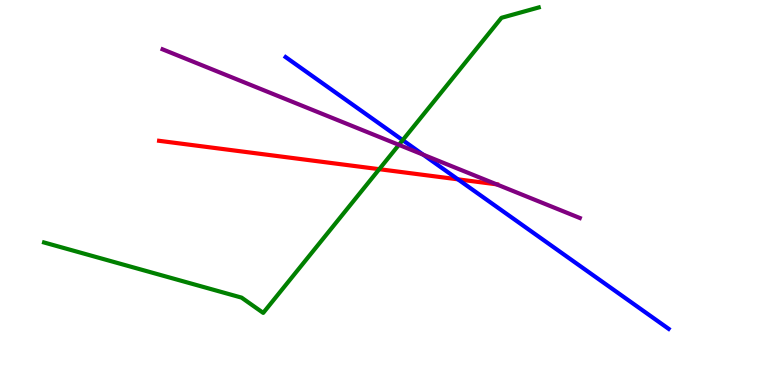[{'lines': ['blue', 'red'], 'intersections': [{'x': 5.91, 'y': 5.34}]}, {'lines': ['green', 'red'], 'intersections': [{'x': 4.89, 'y': 5.61}]}, {'lines': ['purple', 'red'], 'intersections': [{'x': 6.41, 'y': 5.21}]}, {'lines': ['blue', 'green'], 'intersections': [{'x': 5.2, 'y': 6.36}]}, {'lines': ['blue', 'purple'], 'intersections': [{'x': 5.46, 'y': 5.98}]}, {'lines': ['green', 'purple'], 'intersections': [{'x': 5.15, 'y': 6.24}]}]